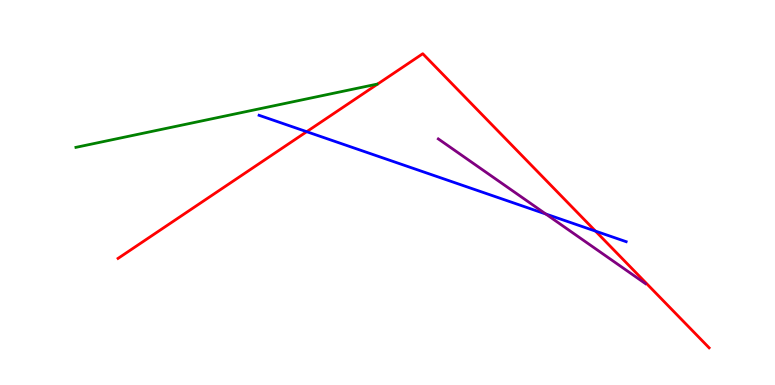[{'lines': ['blue', 'red'], 'intersections': [{'x': 3.96, 'y': 6.58}, {'x': 7.68, 'y': 4.0}]}, {'lines': ['green', 'red'], 'intersections': []}, {'lines': ['purple', 'red'], 'intersections': []}, {'lines': ['blue', 'green'], 'intersections': []}, {'lines': ['blue', 'purple'], 'intersections': [{'x': 7.04, 'y': 4.44}]}, {'lines': ['green', 'purple'], 'intersections': []}]